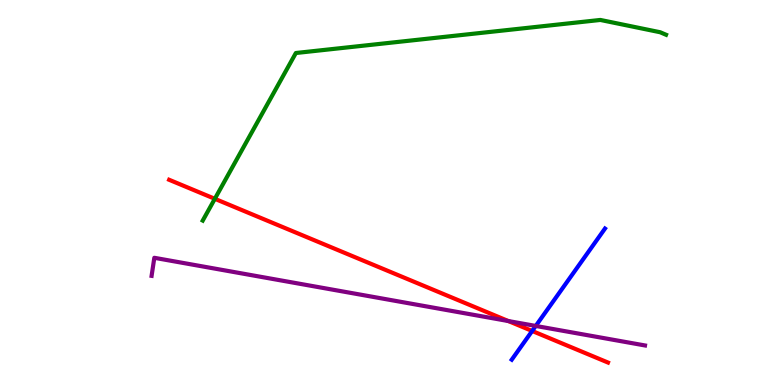[{'lines': ['blue', 'red'], 'intersections': [{'x': 6.87, 'y': 1.4}]}, {'lines': ['green', 'red'], 'intersections': [{'x': 2.77, 'y': 4.84}]}, {'lines': ['purple', 'red'], 'intersections': [{'x': 6.56, 'y': 1.66}]}, {'lines': ['blue', 'green'], 'intersections': []}, {'lines': ['blue', 'purple'], 'intersections': [{'x': 6.91, 'y': 1.53}]}, {'lines': ['green', 'purple'], 'intersections': []}]